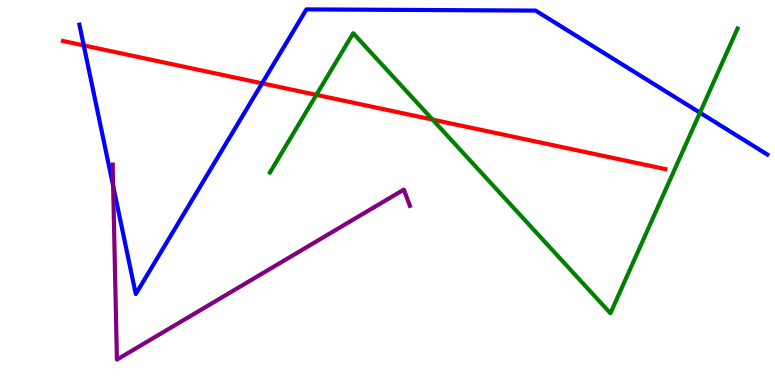[{'lines': ['blue', 'red'], 'intersections': [{'x': 1.08, 'y': 8.82}, {'x': 3.38, 'y': 7.84}]}, {'lines': ['green', 'red'], 'intersections': [{'x': 4.08, 'y': 7.54}, {'x': 5.58, 'y': 6.89}]}, {'lines': ['purple', 'red'], 'intersections': []}, {'lines': ['blue', 'green'], 'intersections': [{'x': 9.03, 'y': 7.07}]}, {'lines': ['blue', 'purple'], 'intersections': [{'x': 1.46, 'y': 5.17}]}, {'lines': ['green', 'purple'], 'intersections': []}]